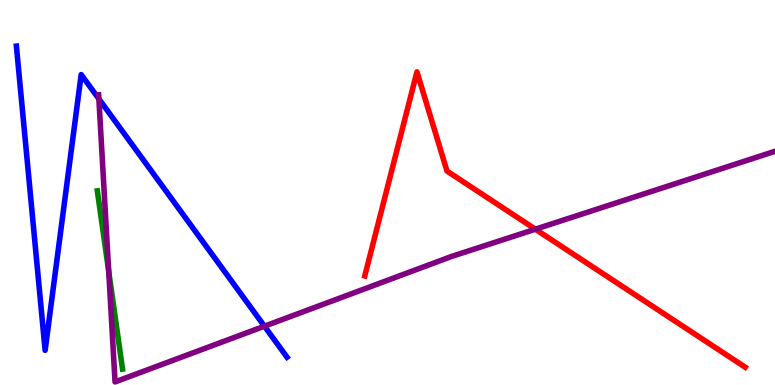[{'lines': ['blue', 'red'], 'intersections': []}, {'lines': ['green', 'red'], 'intersections': []}, {'lines': ['purple', 'red'], 'intersections': [{'x': 6.91, 'y': 4.05}]}, {'lines': ['blue', 'green'], 'intersections': []}, {'lines': ['blue', 'purple'], 'intersections': [{'x': 1.28, 'y': 7.43}, {'x': 3.41, 'y': 1.53}]}, {'lines': ['green', 'purple'], 'intersections': [{'x': 1.4, 'y': 2.95}]}]